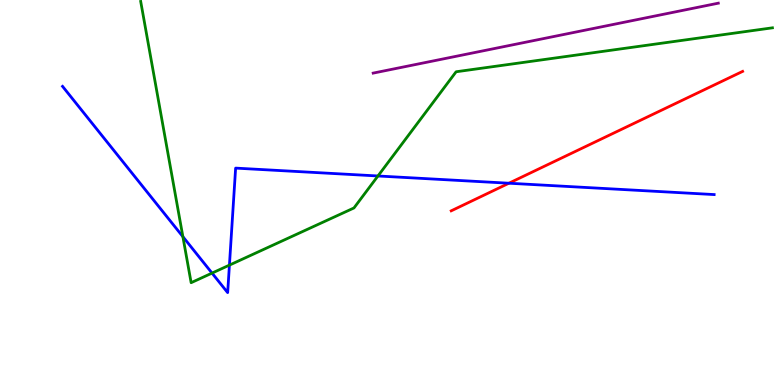[{'lines': ['blue', 'red'], 'intersections': [{'x': 6.57, 'y': 5.24}]}, {'lines': ['green', 'red'], 'intersections': []}, {'lines': ['purple', 'red'], 'intersections': []}, {'lines': ['blue', 'green'], 'intersections': [{'x': 2.36, 'y': 3.85}, {'x': 2.74, 'y': 2.91}, {'x': 2.96, 'y': 3.11}, {'x': 4.88, 'y': 5.43}]}, {'lines': ['blue', 'purple'], 'intersections': []}, {'lines': ['green', 'purple'], 'intersections': []}]